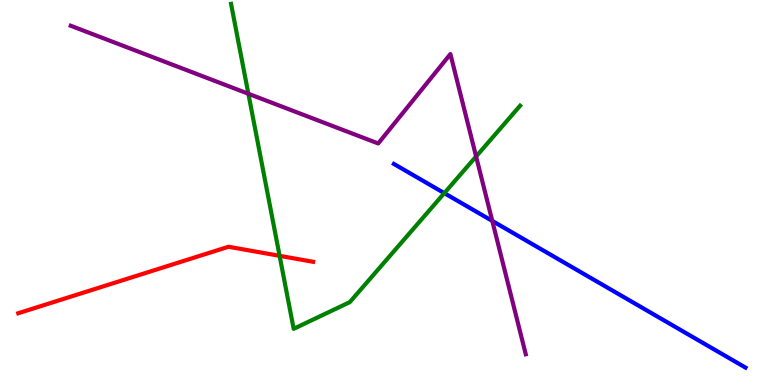[{'lines': ['blue', 'red'], 'intersections': []}, {'lines': ['green', 'red'], 'intersections': [{'x': 3.61, 'y': 3.35}]}, {'lines': ['purple', 'red'], 'intersections': []}, {'lines': ['blue', 'green'], 'intersections': [{'x': 5.73, 'y': 4.98}]}, {'lines': ['blue', 'purple'], 'intersections': [{'x': 6.35, 'y': 4.26}]}, {'lines': ['green', 'purple'], 'intersections': [{'x': 3.2, 'y': 7.56}, {'x': 6.14, 'y': 5.94}]}]